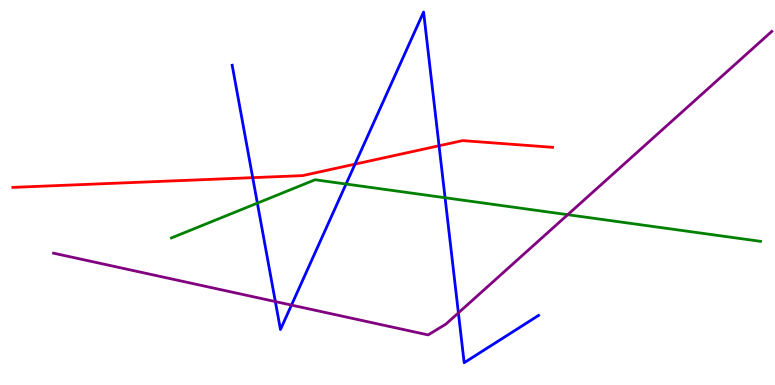[{'lines': ['blue', 'red'], 'intersections': [{'x': 3.26, 'y': 5.39}, {'x': 4.58, 'y': 5.74}, {'x': 5.67, 'y': 6.21}]}, {'lines': ['green', 'red'], 'intersections': []}, {'lines': ['purple', 'red'], 'intersections': []}, {'lines': ['blue', 'green'], 'intersections': [{'x': 3.32, 'y': 4.72}, {'x': 4.47, 'y': 5.22}, {'x': 5.74, 'y': 4.86}]}, {'lines': ['blue', 'purple'], 'intersections': [{'x': 3.55, 'y': 2.17}, {'x': 3.76, 'y': 2.08}, {'x': 5.91, 'y': 1.87}]}, {'lines': ['green', 'purple'], 'intersections': [{'x': 7.33, 'y': 4.42}]}]